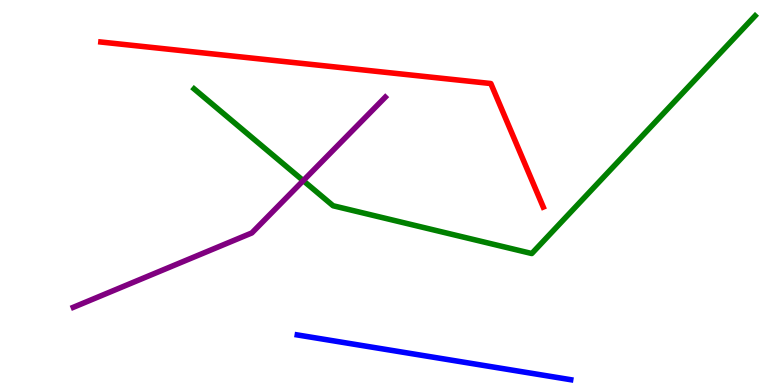[{'lines': ['blue', 'red'], 'intersections': []}, {'lines': ['green', 'red'], 'intersections': []}, {'lines': ['purple', 'red'], 'intersections': []}, {'lines': ['blue', 'green'], 'intersections': []}, {'lines': ['blue', 'purple'], 'intersections': []}, {'lines': ['green', 'purple'], 'intersections': [{'x': 3.91, 'y': 5.31}]}]